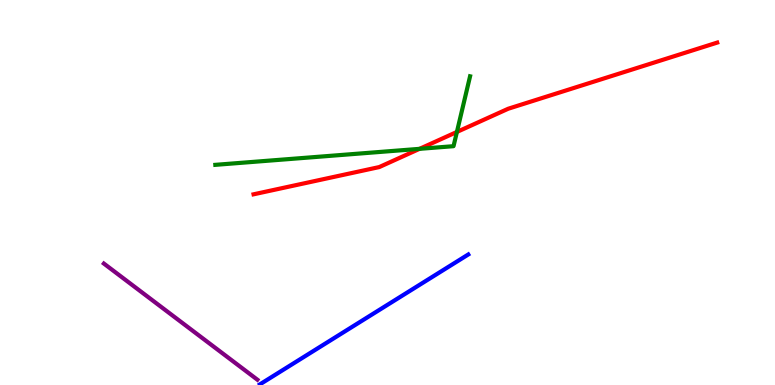[{'lines': ['blue', 'red'], 'intersections': []}, {'lines': ['green', 'red'], 'intersections': [{'x': 5.41, 'y': 6.13}, {'x': 5.9, 'y': 6.57}]}, {'lines': ['purple', 'red'], 'intersections': []}, {'lines': ['blue', 'green'], 'intersections': []}, {'lines': ['blue', 'purple'], 'intersections': []}, {'lines': ['green', 'purple'], 'intersections': []}]